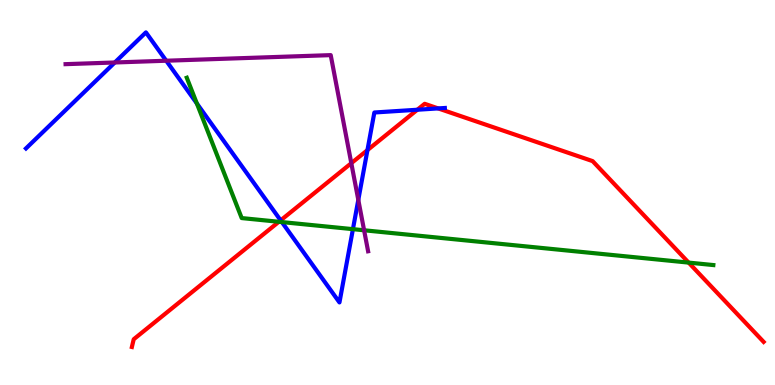[{'lines': ['blue', 'red'], 'intersections': [{'x': 3.62, 'y': 4.28}, {'x': 4.74, 'y': 6.1}, {'x': 5.38, 'y': 7.15}, {'x': 5.65, 'y': 7.18}]}, {'lines': ['green', 'red'], 'intersections': [{'x': 3.6, 'y': 4.24}, {'x': 8.89, 'y': 3.18}]}, {'lines': ['purple', 'red'], 'intersections': [{'x': 4.53, 'y': 5.76}]}, {'lines': ['blue', 'green'], 'intersections': [{'x': 2.54, 'y': 7.31}, {'x': 3.64, 'y': 4.23}, {'x': 4.55, 'y': 4.05}]}, {'lines': ['blue', 'purple'], 'intersections': [{'x': 1.48, 'y': 8.38}, {'x': 2.14, 'y': 8.42}, {'x': 4.62, 'y': 4.81}]}, {'lines': ['green', 'purple'], 'intersections': [{'x': 4.7, 'y': 4.02}]}]